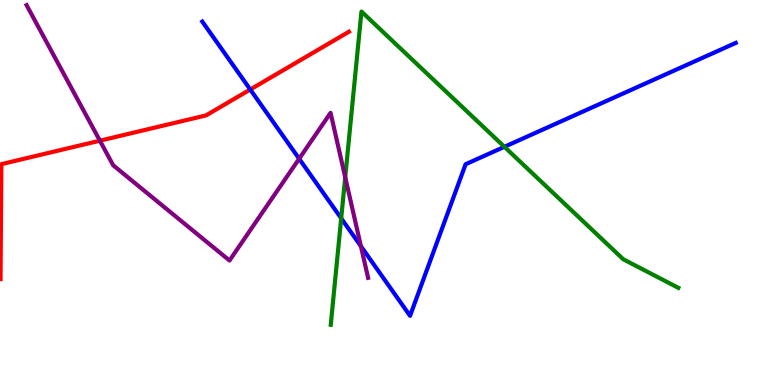[{'lines': ['blue', 'red'], 'intersections': [{'x': 3.23, 'y': 7.68}]}, {'lines': ['green', 'red'], 'intersections': []}, {'lines': ['purple', 'red'], 'intersections': [{'x': 1.29, 'y': 6.35}]}, {'lines': ['blue', 'green'], 'intersections': [{'x': 4.4, 'y': 4.33}, {'x': 6.51, 'y': 6.19}]}, {'lines': ['blue', 'purple'], 'intersections': [{'x': 3.86, 'y': 5.88}, {'x': 4.66, 'y': 3.6}]}, {'lines': ['green', 'purple'], 'intersections': [{'x': 4.45, 'y': 5.4}]}]